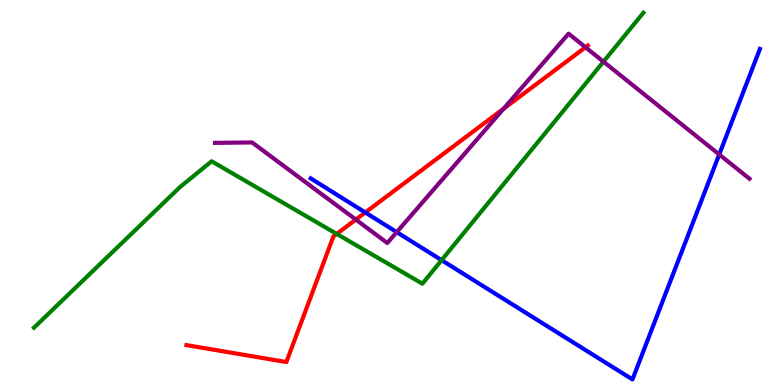[{'lines': ['blue', 'red'], 'intersections': [{'x': 4.71, 'y': 4.48}]}, {'lines': ['green', 'red'], 'intersections': [{'x': 4.34, 'y': 3.92}]}, {'lines': ['purple', 'red'], 'intersections': [{'x': 4.59, 'y': 4.3}, {'x': 6.5, 'y': 7.18}, {'x': 7.55, 'y': 8.77}]}, {'lines': ['blue', 'green'], 'intersections': [{'x': 5.7, 'y': 3.24}]}, {'lines': ['blue', 'purple'], 'intersections': [{'x': 5.12, 'y': 3.97}, {'x': 9.28, 'y': 5.99}]}, {'lines': ['green', 'purple'], 'intersections': [{'x': 7.79, 'y': 8.4}]}]